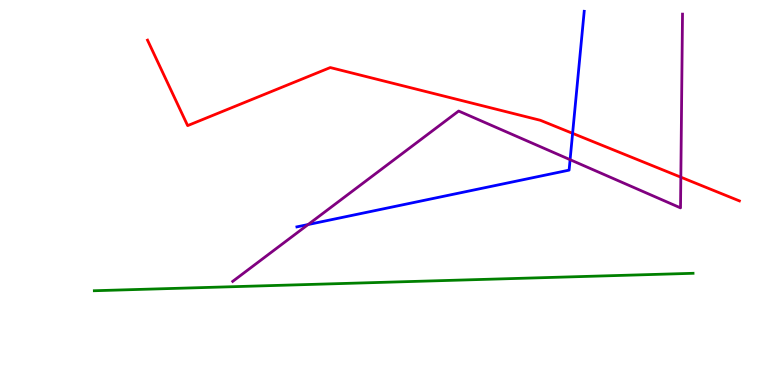[{'lines': ['blue', 'red'], 'intersections': [{'x': 7.39, 'y': 6.54}]}, {'lines': ['green', 'red'], 'intersections': []}, {'lines': ['purple', 'red'], 'intersections': [{'x': 8.78, 'y': 5.4}]}, {'lines': ['blue', 'green'], 'intersections': []}, {'lines': ['blue', 'purple'], 'intersections': [{'x': 3.98, 'y': 4.17}, {'x': 7.36, 'y': 5.85}]}, {'lines': ['green', 'purple'], 'intersections': []}]